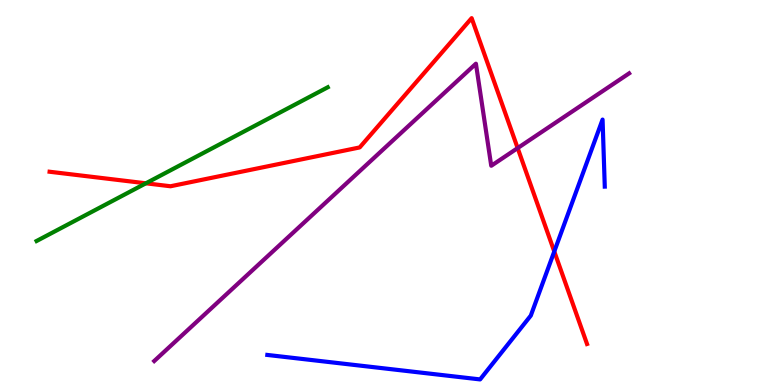[{'lines': ['blue', 'red'], 'intersections': [{'x': 7.15, 'y': 3.47}]}, {'lines': ['green', 'red'], 'intersections': [{'x': 1.88, 'y': 5.24}]}, {'lines': ['purple', 'red'], 'intersections': [{'x': 6.68, 'y': 6.15}]}, {'lines': ['blue', 'green'], 'intersections': []}, {'lines': ['blue', 'purple'], 'intersections': []}, {'lines': ['green', 'purple'], 'intersections': []}]